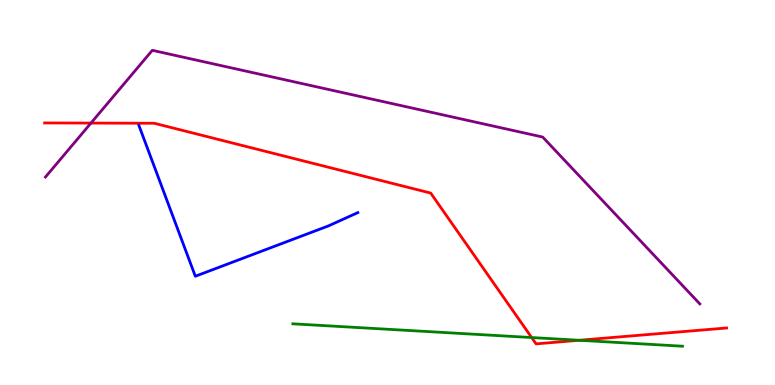[{'lines': ['blue', 'red'], 'intersections': []}, {'lines': ['green', 'red'], 'intersections': [{'x': 6.86, 'y': 1.23}, {'x': 7.47, 'y': 1.16}]}, {'lines': ['purple', 'red'], 'intersections': [{'x': 1.17, 'y': 6.8}]}, {'lines': ['blue', 'green'], 'intersections': []}, {'lines': ['blue', 'purple'], 'intersections': []}, {'lines': ['green', 'purple'], 'intersections': []}]